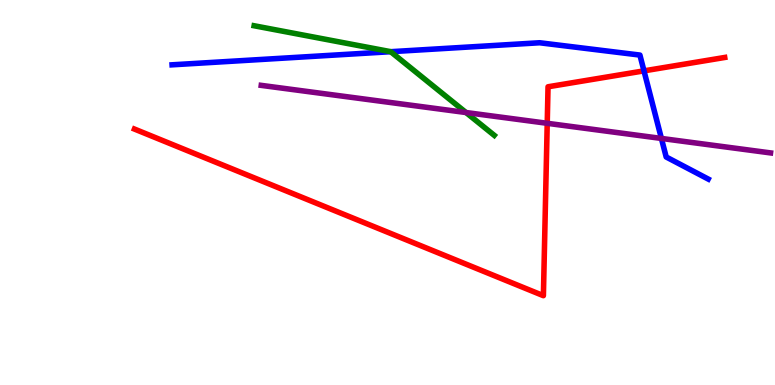[{'lines': ['blue', 'red'], 'intersections': [{'x': 8.31, 'y': 8.16}]}, {'lines': ['green', 'red'], 'intersections': []}, {'lines': ['purple', 'red'], 'intersections': [{'x': 7.06, 'y': 6.8}]}, {'lines': ['blue', 'green'], 'intersections': [{'x': 5.04, 'y': 8.66}]}, {'lines': ['blue', 'purple'], 'intersections': [{'x': 8.53, 'y': 6.4}]}, {'lines': ['green', 'purple'], 'intersections': [{'x': 6.01, 'y': 7.08}]}]